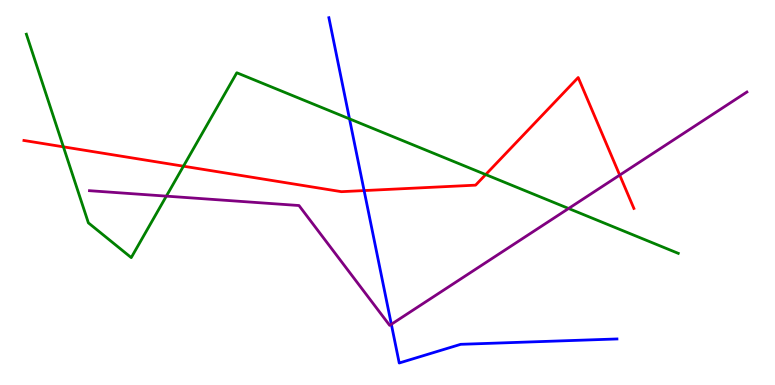[{'lines': ['blue', 'red'], 'intersections': [{'x': 4.7, 'y': 5.05}]}, {'lines': ['green', 'red'], 'intersections': [{'x': 0.818, 'y': 6.19}, {'x': 2.37, 'y': 5.68}, {'x': 6.27, 'y': 5.47}]}, {'lines': ['purple', 'red'], 'intersections': [{'x': 8.0, 'y': 5.45}]}, {'lines': ['blue', 'green'], 'intersections': [{'x': 4.51, 'y': 6.91}]}, {'lines': ['blue', 'purple'], 'intersections': [{'x': 5.05, 'y': 1.58}]}, {'lines': ['green', 'purple'], 'intersections': [{'x': 2.15, 'y': 4.91}, {'x': 7.34, 'y': 4.58}]}]